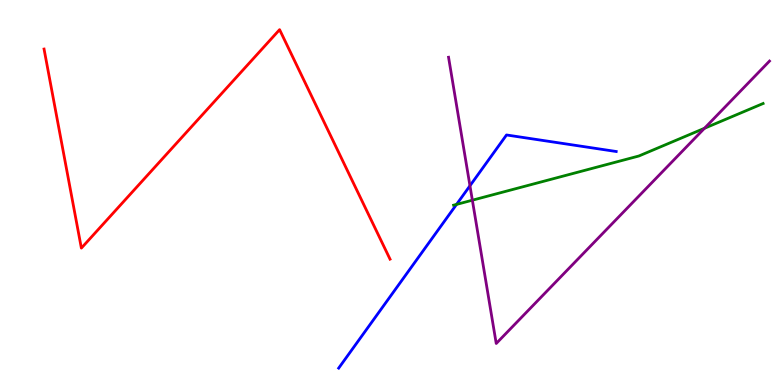[{'lines': ['blue', 'red'], 'intersections': []}, {'lines': ['green', 'red'], 'intersections': []}, {'lines': ['purple', 'red'], 'intersections': []}, {'lines': ['blue', 'green'], 'intersections': [{'x': 5.89, 'y': 4.69}]}, {'lines': ['blue', 'purple'], 'intersections': [{'x': 6.06, 'y': 5.17}]}, {'lines': ['green', 'purple'], 'intersections': [{'x': 6.09, 'y': 4.8}, {'x': 9.09, 'y': 6.67}]}]